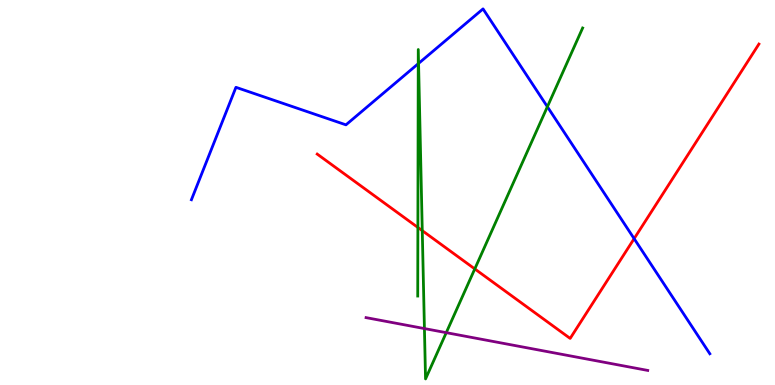[{'lines': ['blue', 'red'], 'intersections': [{'x': 8.18, 'y': 3.8}]}, {'lines': ['green', 'red'], 'intersections': [{'x': 5.39, 'y': 4.09}, {'x': 5.45, 'y': 4.01}, {'x': 6.13, 'y': 3.02}]}, {'lines': ['purple', 'red'], 'intersections': []}, {'lines': ['blue', 'green'], 'intersections': [{'x': 5.4, 'y': 8.35}, {'x': 5.4, 'y': 8.35}, {'x': 7.06, 'y': 7.23}]}, {'lines': ['blue', 'purple'], 'intersections': []}, {'lines': ['green', 'purple'], 'intersections': [{'x': 5.48, 'y': 1.47}, {'x': 5.76, 'y': 1.36}]}]